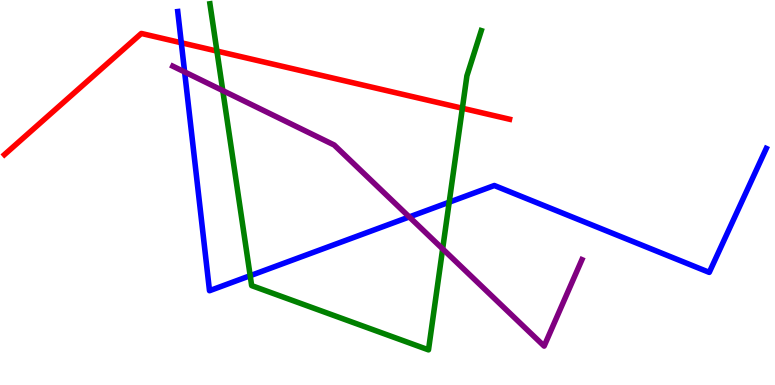[{'lines': ['blue', 'red'], 'intersections': [{'x': 2.34, 'y': 8.89}]}, {'lines': ['green', 'red'], 'intersections': [{'x': 2.8, 'y': 8.67}, {'x': 5.97, 'y': 7.19}]}, {'lines': ['purple', 'red'], 'intersections': []}, {'lines': ['blue', 'green'], 'intersections': [{'x': 3.23, 'y': 2.84}, {'x': 5.8, 'y': 4.75}]}, {'lines': ['blue', 'purple'], 'intersections': [{'x': 2.38, 'y': 8.13}, {'x': 5.28, 'y': 4.37}]}, {'lines': ['green', 'purple'], 'intersections': [{'x': 2.87, 'y': 7.65}, {'x': 5.71, 'y': 3.54}]}]